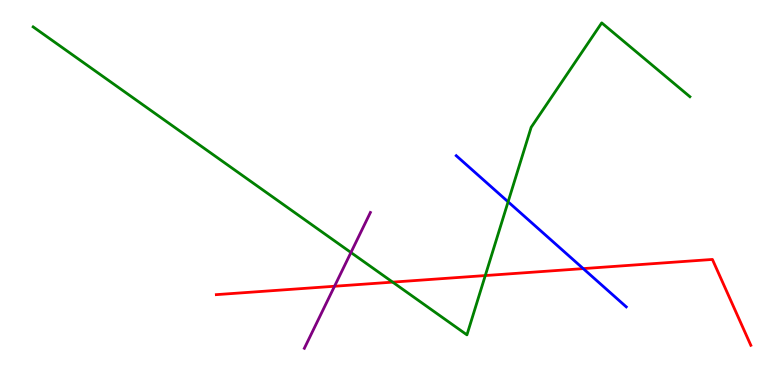[{'lines': ['blue', 'red'], 'intersections': [{'x': 7.53, 'y': 3.02}]}, {'lines': ['green', 'red'], 'intersections': [{'x': 5.07, 'y': 2.67}, {'x': 6.26, 'y': 2.84}]}, {'lines': ['purple', 'red'], 'intersections': [{'x': 4.32, 'y': 2.56}]}, {'lines': ['blue', 'green'], 'intersections': [{'x': 6.56, 'y': 4.76}]}, {'lines': ['blue', 'purple'], 'intersections': []}, {'lines': ['green', 'purple'], 'intersections': [{'x': 4.53, 'y': 3.44}]}]